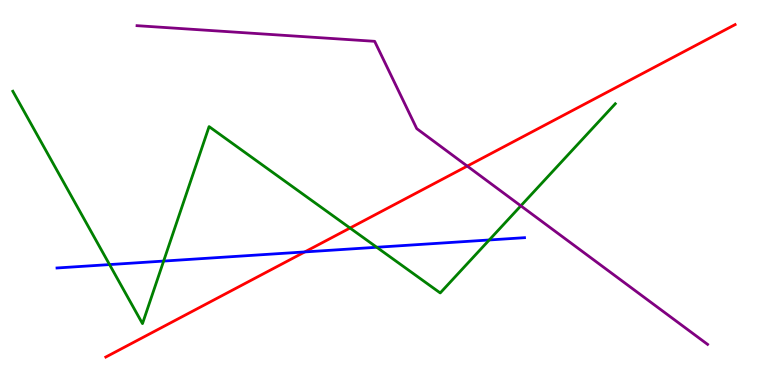[{'lines': ['blue', 'red'], 'intersections': [{'x': 3.93, 'y': 3.46}]}, {'lines': ['green', 'red'], 'intersections': [{'x': 4.52, 'y': 4.08}]}, {'lines': ['purple', 'red'], 'intersections': [{'x': 6.03, 'y': 5.69}]}, {'lines': ['blue', 'green'], 'intersections': [{'x': 1.41, 'y': 3.13}, {'x': 2.11, 'y': 3.22}, {'x': 4.86, 'y': 3.58}, {'x': 6.31, 'y': 3.77}]}, {'lines': ['blue', 'purple'], 'intersections': []}, {'lines': ['green', 'purple'], 'intersections': [{'x': 6.72, 'y': 4.65}]}]